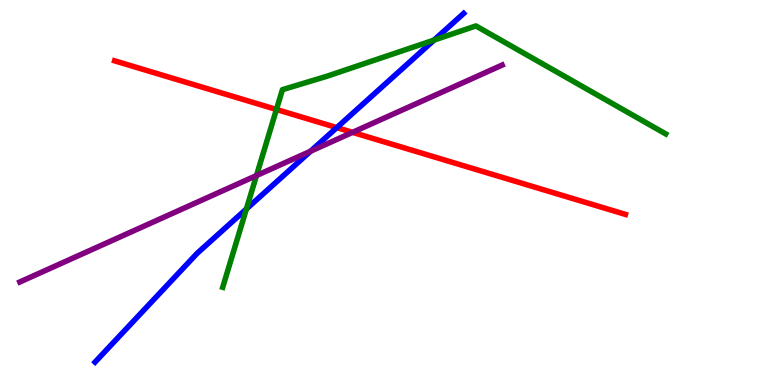[{'lines': ['blue', 'red'], 'intersections': [{'x': 4.35, 'y': 6.69}]}, {'lines': ['green', 'red'], 'intersections': [{'x': 3.57, 'y': 7.16}]}, {'lines': ['purple', 'red'], 'intersections': [{'x': 4.55, 'y': 6.56}]}, {'lines': ['blue', 'green'], 'intersections': [{'x': 3.18, 'y': 4.57}, {'x': 5.6, 'y': 8.96}]}, {'lines': ['blue', 'purple'], 'intersections': [{'x': 4.01, 'y': 6.07}]}, {'lines': ['green', 'purple'], 'intersections': [{'x': 3.31, 'y': 5.44}]}]